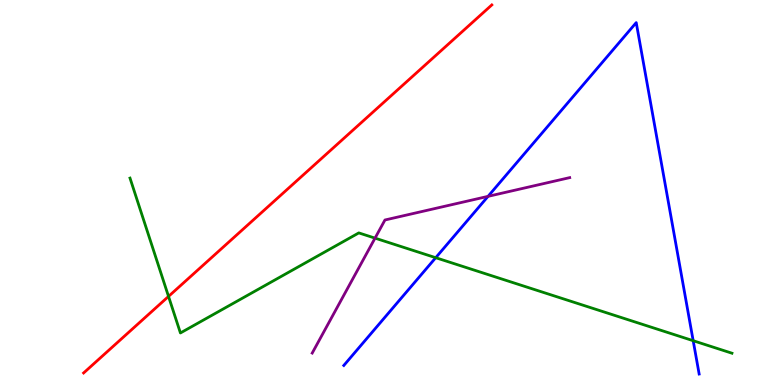[{'lines': ['blue', 'red'], 'intersections': []}, {'lines': ['green', 'red'], 'intersections': [{'x': 2.17, 'y': 2.3}]}, {'lines': ['purple', 'red'], 'intersections': []}, {'lines': ['blue', 'green'], 'intersections': [{'x': 5.62, 'y': 3.31}, {'x': 8.94, 'y': 1.15}]}, {'lines': ['blue', 'purple'], 'intersections': [{'x': 6.3, 'y': 4.9}]}, {'lines': ['green', 'purple'], 'intersections': [{'x': 4.84, 'y': 3.81}]}]